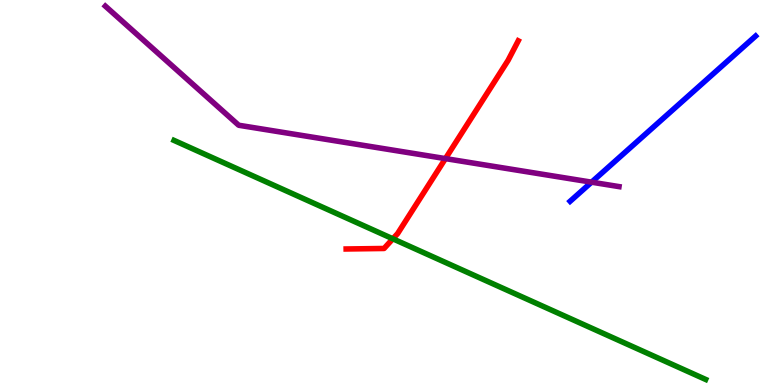[{'lines': ['blue', 'red'], 'intersections': []}, {'lines': ['green', 'red'], 'intersections': [{'x': 5.07, 'y': 3.8}]}, {'lines': ['purple', 'red'], 'intersections': [{'x': 5.75, 'y': 5.88}]}, {'lines': ['blue', 'green'], 'intersections': []}, {'lines': ['blue', 'purple'], 'intersections': [{'x': 7.63, 'y': 5.27}]}, {'lines': ['green', 'purple'], 'intersections': []}]